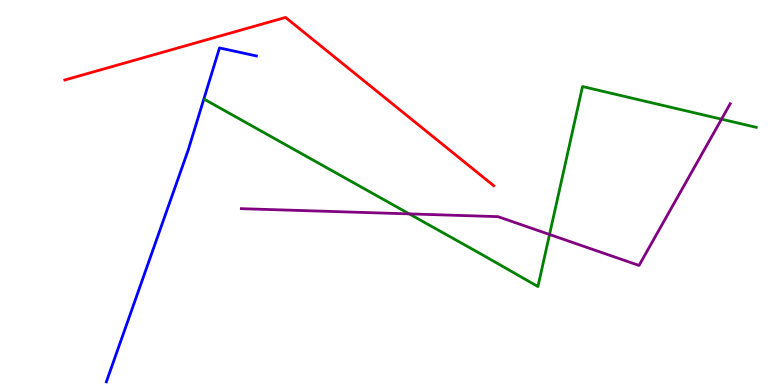[{'lines': ['blue', 'red'], 'intersections': []}, {'lines': ['green', 'red'], 'intersections': []}, {'lines': ['purple', 'red'], 'intersections': []}, {'lines': ['blue', 'green'], 'intersections': []}, {'lines': ['blue', 'purple'], 'intersections': []}, {'lines': ['green', 'purple'], 'intersections': [{'x': 5.28, 'y': 4.44}, {'x': 7.09, 'y': 3.91}, {'x': 9.31, 'y': 6.9}]}]